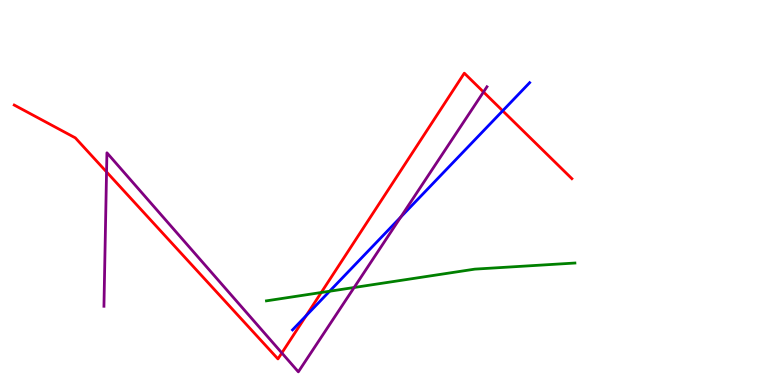[{'lines': ['blue', 'red'], 'intersections': [{'x': 3.95, 'y': 1.8}, {'x': 6.49, 'y': 7.12}]}, {'lines': ['green', 'red'], 'intersections': [{'x': 4.15, 'y': 2.4}]}, {'lines': ['purple', 'red'], 'intersections': [{'x': 1.37, 'y': 5.53}, {'x': 3.64, 'y': 0.832}, {'x': 6.24, 'y': 7.61}]}, {'lines': ['blue', 'green'], 'intersections': [{'x': 4.25, 'y': 2.44}]}, {'lines': ['blue', 'purple'], 'intersections': [{'x': 5.17, 'y': 4.36}]}, {'lines': ['green', 'purple'], 'intersections': [{'x': 4.57, 'y': 2.53}]}]